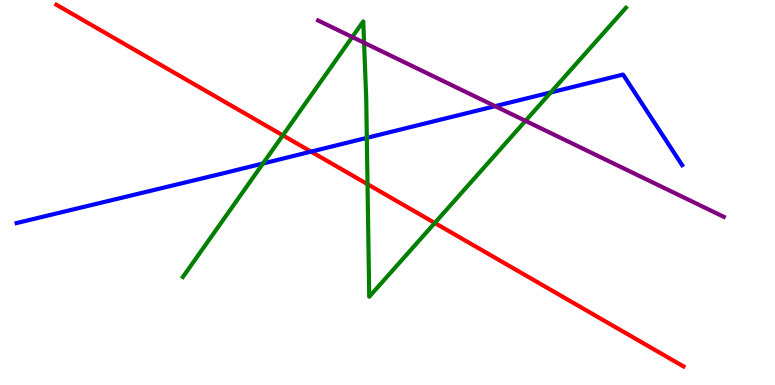[{'lines': ['blue', 'red'], 'intersections': [{'x': 4.01, 'y': 6.06}]}, {'lines': ['green', 'red'], 'intersections': [{'x': 3.65, 'y': 6.48}, {'x': 4.74, 'y': 5.22}, {'x': 5.61, 'y': 4.21}]}, {'lines': ['purple', 'red'], 'intersections': []}, {'lines': ['blue', 'green'], 'intersections': [{'x': 3.39, 'y': 5.75}, {'x': 4.73, 'y': 6.42}, {'x': 7.11, 'y': 7.6}]}, {'lines': ['blue', 'purple'], 'intersections': [{'x': 6.39, 'y': 7.24}]}, {'lines': ['green', 'purple'], 'intersections': [{'x': 4.55, 'y': 9.04}, {'x': 4.7, 'y': 8.89}, {'x': 6.78, 'y': 6.86}]}]